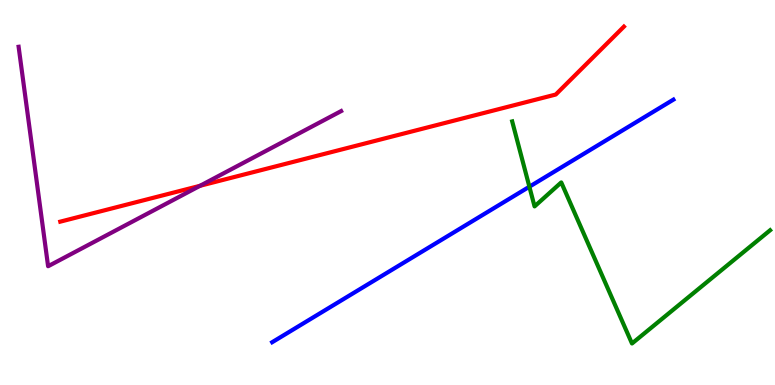[{'lines': ['blue', 'red'], 'intersections': []}, {'lines': ['green', 'red'], 'intersections': []}, {'lines': ['purple', 'red'], 'intersections': [{'x': 2.58, 'y': 5.17}]}, {'lines': ['blue', 'green'], 'intersections': [{'x': 6.83, 'y': 5.15}]}, {'lines': ['blue', 'purple'], 'intersections': []}, {'lines': ['green', 'purple'], 'intersections': []}]